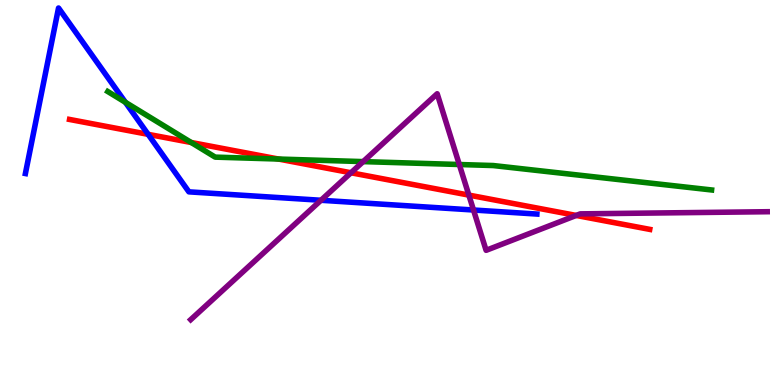[{'lines': ['blue', 'red'], 'intersections': [{'x': 1.91, 'y': 6.51}]}, {'lines': ['green', 'red'], 'intersections': [{'x': 2.47, 'y': 6.3}, {'x': 3.59, 'y': 5.87}]}, {'lines': ['purple', 'red'], 'intersections': [{'x': 4.53, 'y': 5.51}, {'x': 6.05, 'y': 4.93}, {'x': 7.43, 'y': 4.4}]}, {'lines': ['blue', 'green'], 'intersections': [{'x': 1.62, 'y': 7.34}]}, {'lines': ['blue', 'purple'], 'intersections': [{'x': 4.14, 'y': 4.8}, {'x': 6.11, 'y': 4.55}]}, {'lines': ['green', 'purple'], 'intersections': [{'x': 4.69, 'y': 5.8}, {'x': 5.93, 'y': 5.73}]}]